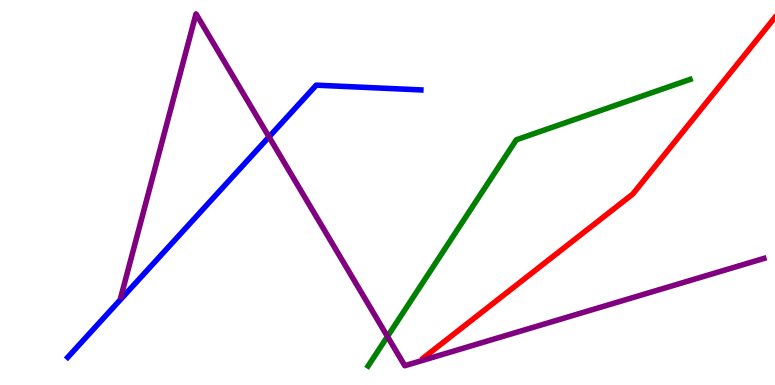[{'lines': ['blue', 'red'], 'intersections': []}, {'lines': ['green', 'red'], 'intersections': []}, {'lines': ['purple', 'red'], 'intersections': []}, {'lines': ['blue', 'green'], 'intersections': []}, {'lines': ['blue', 'purple'], 'intersections': [{'x': 3.47, 'y': 6.44}]}, {'lines': ['green', 'purple'], 'intersections': [{'x': 5.0, 'y': 1.26}]}]